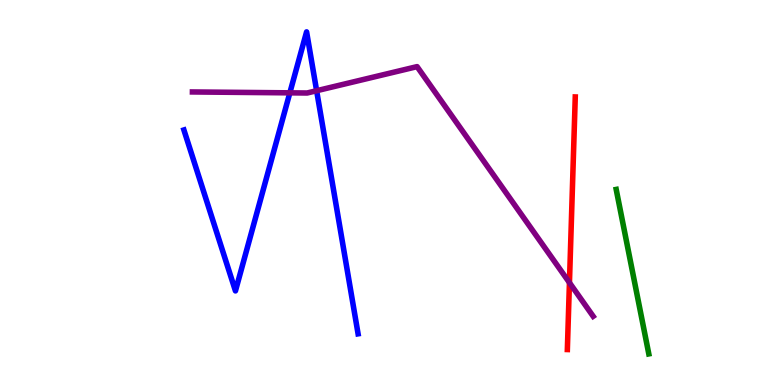[{'lines': ['blue', 'red'], 'intersections': []}, {'lines': ['green', 'red'], 'intersections': []}, {'lines': ['purple', 'red'], 'intersections': [{'x': 7.35, 'y': 2.66}]}, {'lines': ['blue', 'green'], 'intersections': []}, {'lines': ['blue', 'purple'], 'intersections': [{'x': 3.74, 'y': 7.59}, {'x': 4.09, 'y': 7.64}]}, {'lines': ['green', 'purple'], 'intersections': []}]